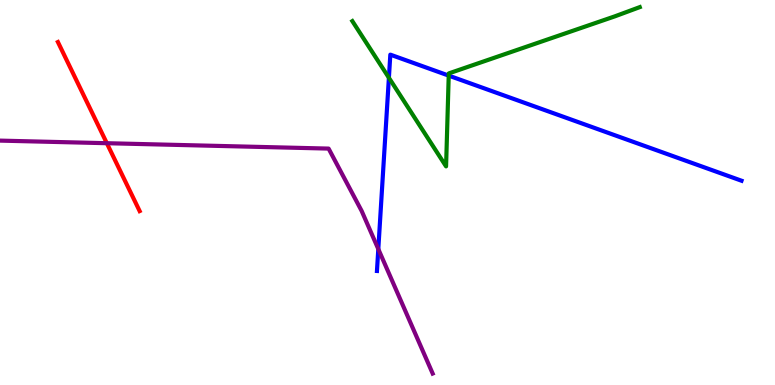[{'lines': ['blue', 'red'], 'intersections': []}, {'lines': ['green', 'red'], 'intersections': []}, {'lines': ['purple', 'red'], 'intersections': [{'x': 1.38, 'y': 6.28}]}, {'lines': ['blue', 'green'], 'intersections': [{'x': 5.02, 'y': 7.98}, {'x': 5.79, 'y': 8.04}]}, {'lines': ['blue', 'purple'], 'intersections': [{'x': 4.88, 'y': 3.53}]}, {'lines': ['green', 'purple'], 'intersections': []}]